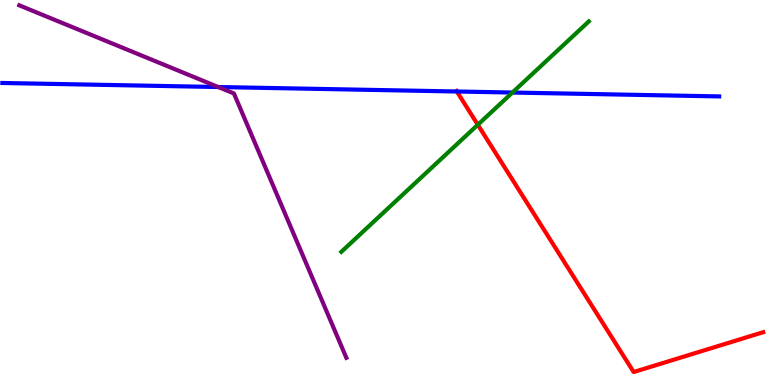[{'lines': ['blue', 'red'], 'intersections': [{'x': 5.89, 'y': 7.62}]}, {'lines': ['green', 'red'], 'intersections': [{'x': 6.17, 'y': 6.76}]}, {'lines': ['purple', 'red'], 'intersections': []}, {'lines': ['blue', 'green'], 'intersections': [{'x': 6.61, 'y': 7.6}]}, {'lines': ['blue', 'purple'], 'intersections': [{'x': 2.82, 'y': 7.74}]}, {'lines': ['green', 'purple'], 'intersections': []}]